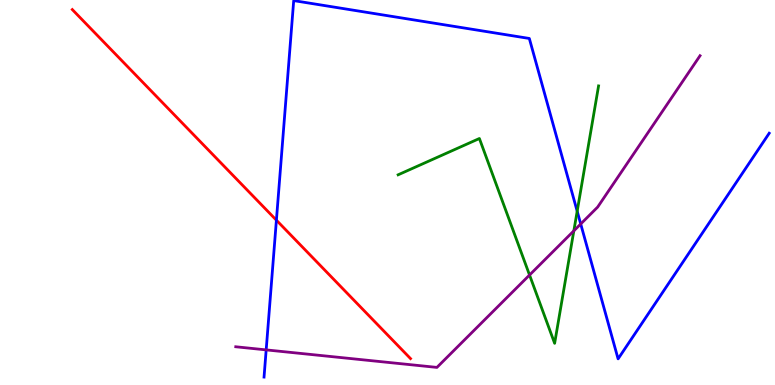[{'lines': ['blue', 'red'], 'intersections': [{'x': 3.57, 'y': 4.28}]}, {'lines': ['green', 'red'], 'intersections': []}, {'lines': ['purple', 'red'], 'intersections': []}, {'lines': ['blue', 'green'], 'intersections': [{'x': 7.45, 'y': 4.51}]}, {'lines': ['blue', 'purple'], 'intersections': [{'x': 3.43, 'y': 0.912}, {'x': 7.49, 'y': 4.18}]}, {'lines': ['green', 'purple'], 'intersections': [{'x': 6.83, 'y': 2.86}, {'x': 7.4, 'y': 4.0}]}]